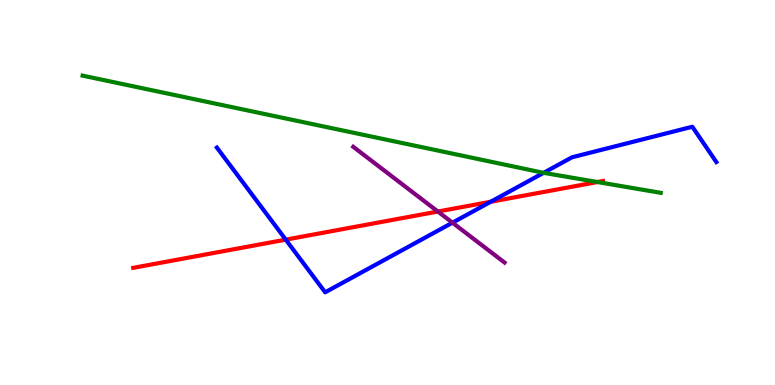[{'lines': ['blue', 'red'], 'intersections': [{'x': 3.69, 'y': 3.78}, {'x': 6.33, 'y': 4.76}]}, {'lines': ['green', 'red'], 'intersections': [{'x': 7.71, 'y': 5.27}]}, {'lines': ['purple', 'red'], 'intersections': [{'x': 5.65, 'y': 4.51}]}, {'lines': ['blue', 'green'], 'intersections': [{'x': 7.01, 'y': 5.51}]}, {'lines': ['blue', 'purple'], 'intersections': [{'x': 5.84, 'y': 4.22}]}, {'lines': ['green', 'purple'], 'intersections': []}]